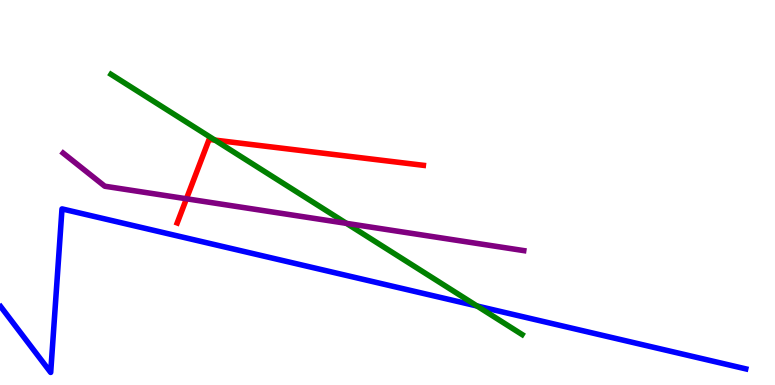[{'lines': ['blue', 'red'], 'intersections': []}, {'lines': ['green', 'red'], 'intersections': [{'x': 2.77, 'y': 6.36}]}, {'lines': ['purple', 'red'], 'intersections': [{'x': 2.41, 'y': 4.84}]}, {'lines': ['blue', 'green'], 'intersections': [{'x': 6.16, 'y': 2.05}]}, {'lines': ['blue', 'purple'], 'intersections': []}, {'lines': ['green', 'purple'], 'intersections': [{'x': 4.47, 'y': 4.2}]}]